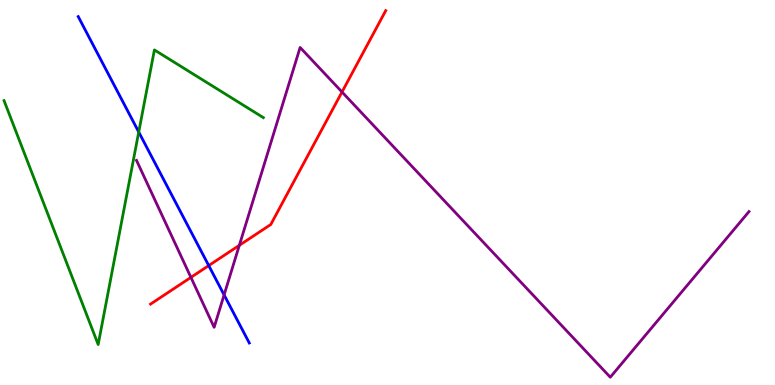[{'lines': ['blue', 'red'], 'intersections': [{'x': 2.69, 'y': 3.1}]}, {'lines': ['green', 'red'], 'intersections': []}, {'lines': ['purple', 'red'], 'intersections': [{'x': 2.46, 'y': 2.8}, {'x': 3.09, 'y': 3.63}, {'x': 4.41, 'y': 7.61}]}, {'lines': ['blue', 'green'], 'intersections': [{'x': 1.79, 'y': 6.57}]}, {'lines': ['blue', 'purple'], 'intersections': [{'x': 2.89, 'y': 2.34}]}, {'lines': ['green', 'purple'], 'intersections': []}]